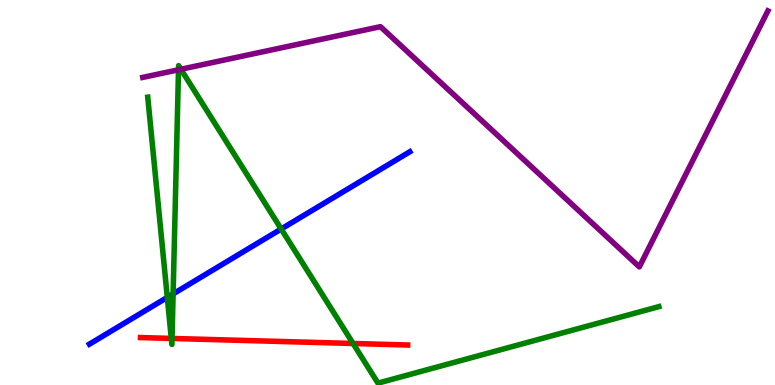[{'lines': ['blue', 'red'], 'intersections': []}, {'lines': ['green', 'red'], 'intersections': [{'x': 2.21, 'y': 1.21}, {'x': 2.22, 'y': 1.21}, {'x': 4.56, 'y': 1.08}]}, {'lines': ['purple', 'red'], 'intersections': []}, {'lines': ['blue', 'green'], 'intersections': [{'x': 2.16, 'y': 2.28}, {'x': 2.23, 'y': 2.37}, {'x': 3.63, 'y': 4.05}]}, {'lines': ['blue', 'purple'], 'intersections': []}, {'lines': ['green', 'purple'], 'intersections': [{'x': 2.3, 'y': 8.19}, {'x': 2.33, 'y': 8.2}]}]